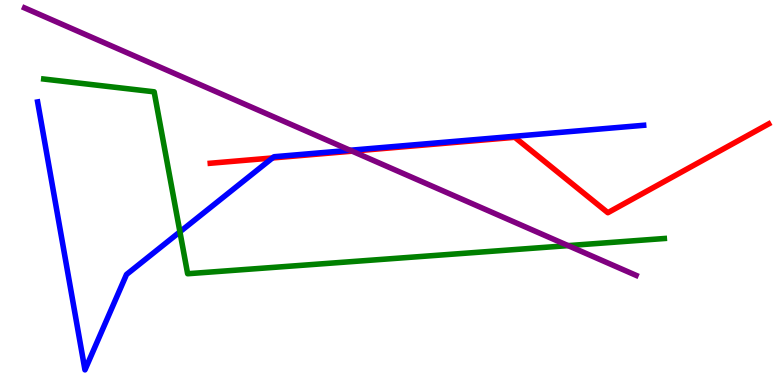[{'lines': ['blue', 'red'], 'intersections': [{'x': 3.52, 'y': 5.9}]}, {'lines': ['green', 'red'], 'intersections': []}, {'lines': ['purple', 'red'], 'intersections': [{'x': 4.54, 'y': 6.07}]}, {'lines': ['blue', 'green'], 'intersections': [{'x': 2.32, 'y': 3.98}]}, {'lines': ['blue', 'purple'], 'intersections': [{'x': 4.52, 'y': 6.1}]}, {'lines': ['green', 'purple'], 'intersections': [{'x': 7.33, 'y': 3.62}]}]